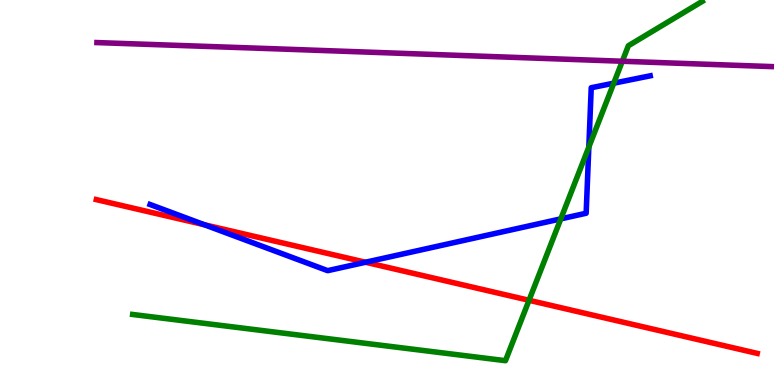[{'lines': ['blue', 'red'], 'intersections': [{'x': 2.64, 'y': 4.16}, {'x': 4.72, 'y': 3.19}]}, {'lines': ['green', 'red'], 'intersections': [{'x': 6.83, 'y': 2.2}]}, {'lines': ['purple', 'red'], 'intersections': []}, {'lines': ['blue', 'green'], 'intersections': [{'x': 7.24, 'y': 4.32}, {'x': 7.6, 'y': 6.18}, {'x': 7.92, 'y': 7.84}]}, {'lines': ['blue', 'purple'], 'intersections': []}, {'lines': ['green', 'purple'], 'intersections': [{'x': 8.03, 'y': 8.41}]}]